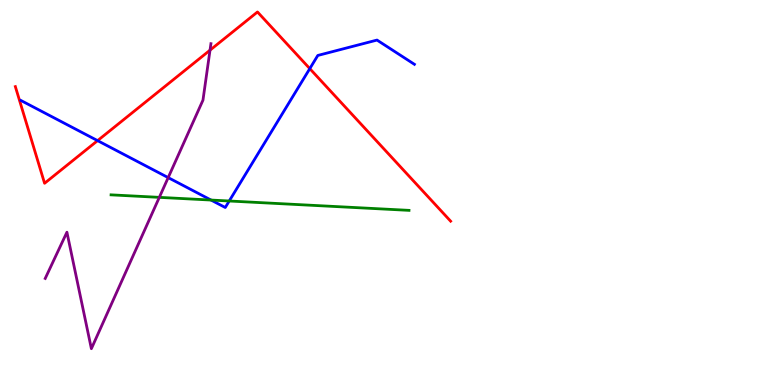[{'lines': ['blue', 'red'], 'intersections': [{'x': 1.26, 'y': 6.35}, {'x': 4.0, 'y': 8.22}]}, {'lines': ['green', 'red'], 'intersections': []}, {'lines': ['purple', 'red'], 'intersections': [{'x': 2.71, 'y': 8.7}]}, {'lines': ['blue', 'green'], 'intersections': [{'x': 2.72, 'y': 4.8}, {'x': 2.96, 'y': 4.78}]}, {'lines': ['blue', 'purple'], 'intersections': [{'x': 2.17, 'y': 5.39}]}, {'lines': ['green', 'purple'], 'intersections': [{'x': 2.06, 'y': 4.87}]}]